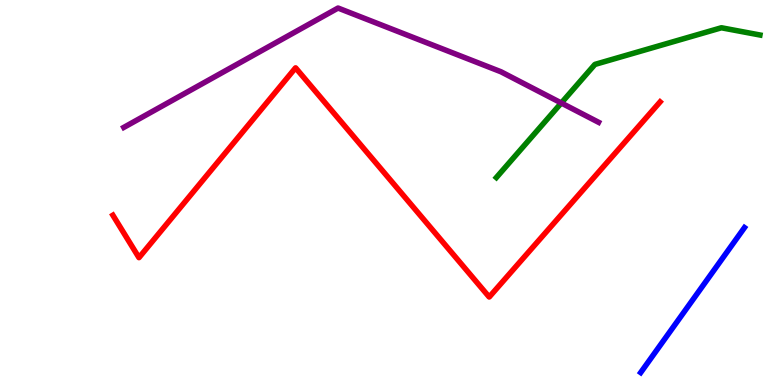[{'lines': ['blue', 'red'], 'intersections': []}, {'lines': ['green', 'red'], 'intersections': []}, {'lines': ['purple', 'red'], 'intersections': []}, {'lines': ['blue', 'green'], 'intersections': []}, {'lines': ['blue', 'purple'], 'intersections': []}, {'lines': ['green', 'purple'], 'intersections': [{'x': 7.24, 'y': 7.32}]}]